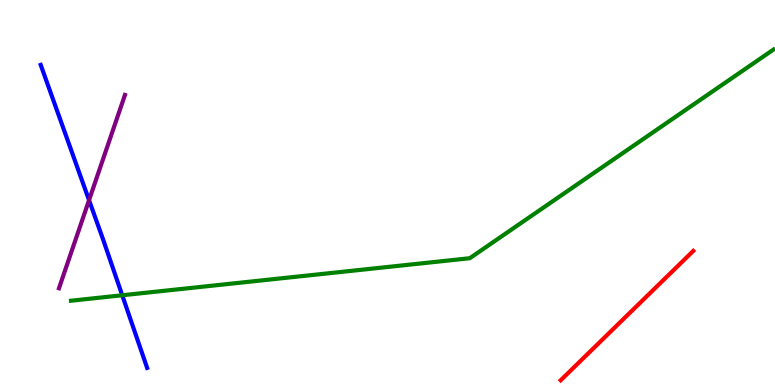[{'lines': ['blue', 'red'], 'intersections': []}, {'lines': ['green', 'red'], 'intersections': []}, {'lines': ['purple', 'red'], 'intersections': []}, {'lines': ['blue', 'green'], 'intersections': [{'x': 1.58, 'y': 2.33}]}, {'lines': ['blue', 'purple'], 'intersections': [{'x': 1.15, 'y': 4.8}]}, {'lines': ['green', 'purple'], 'intersections': []}]